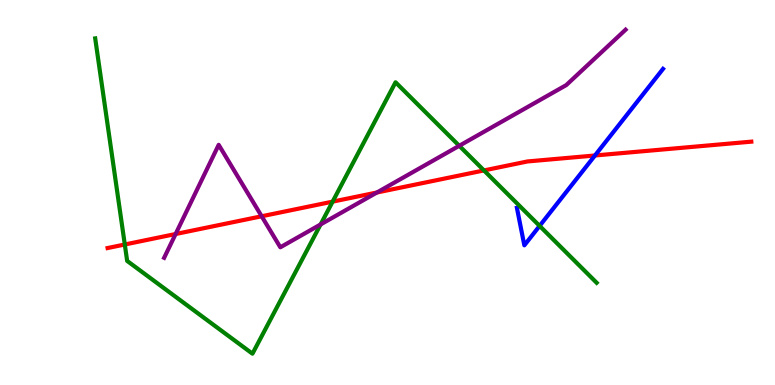[{'lines': ['blue', 'red'], 'intersections': [{'x': 7.68, 'y': 5.96}]}, {'lines': ['green', 'red'], 'intersections': [{'x': 1.61, 'y': 3.65}, {'x': 4.29, 'y': 4.76}, {'x': 6.24, 'y': 5.57}]}, {'lines': ['purple', 'red'], 'intersections': [{'x': 2.27, 'y': 3.92}, {'x': 3.38, 'y': 4.38}, {'x': 4.86, 'y': 5.0}]}, {'lines': ['blue', 'green'], 'intersections': [{'x': 6.96, 'y': 4.13}]}, {'lines': ['blue', 'purple'], 'intersections': []}, {'lines': ['green', 'purple'], 'intersections': [{'x': 4.14, 'y': 4.17}, {'x': 5.93, 'y': 6.21}]}]